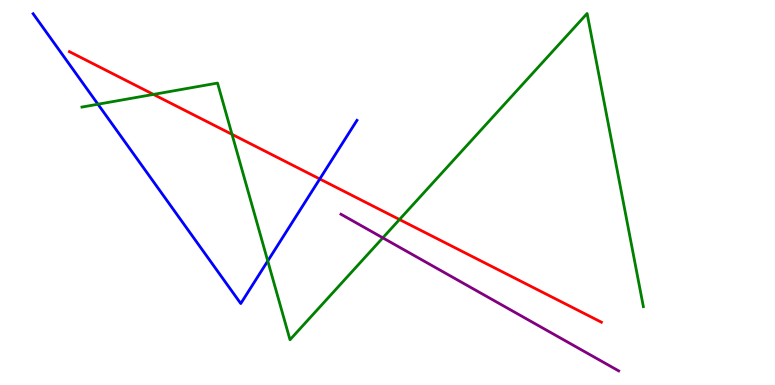[{'lines': ['blue', 'red'], 'intersections': [{'x': 4.13, 'y': 5.35}]}, {'lines': ['green', 'red'], 'intersections': [{'x': 1.98, 'y': 7.55}, {'x': 2.99, 'y': 6.51}, {'x': 5.15, 'y': 4.3}]}, {'lines': ['purple', 'red'], 'intersections': []}, {'lines': ['blue', 'green'], 'intersections': [{'x': 1.26, 'y': 7.29}, {'x': 3.45, 'y': 3.22}]}, {'lines': ['blue', 'purple'], 'intersections': []}, {'lines': ['green', 'purple'], 'intersections': [{'x': 4.94, 'y': 3.82}]}]